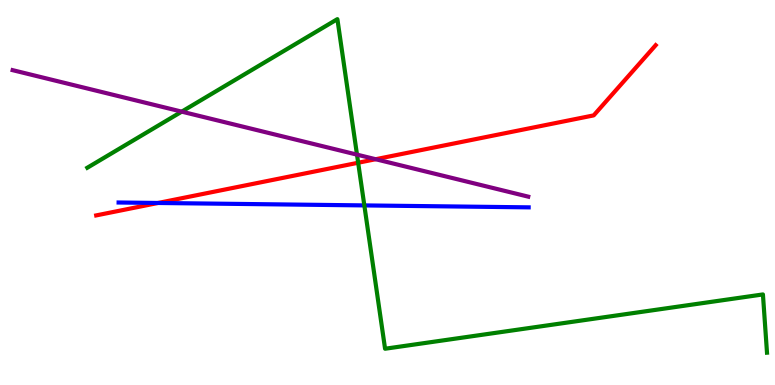[{'lines': ['blue', 'red'], 'intersections': [{'x': 2.04, 'y': 4.73}]}, {'lines': ['green', 'red'], 'intersections': [{'x': 4.62, 'y': 5.77}]}, {'lines': ['purple', 'red'], 'intersections': [{'x': 4.85, 'y': 5.86}]}, {'lines': ['blue', 'green'], 'intersections': [{'x': 4.7, 'y': 4.66}]}, {'lines': ['blue', 'purple'], 'intersections': []}, {'lines': ['green', 'purple'], 'intersections': [{'x': 2.34, 'y': 7.1}, {'x': 4.61, 'y': 5.98}]}]